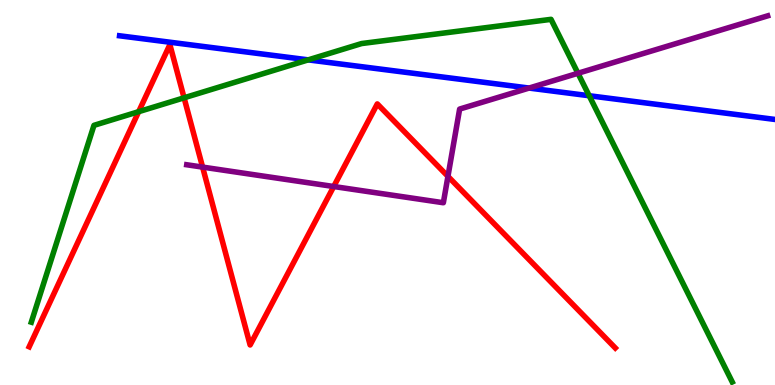[{'lines': ['blue', 'red'], 'intersections': []}, {'lines': ['green', 'red'], 'intersections': [{'x': 1.79, 'y': 7.1}, {'x': 2.38, 'y': 7.46}]}, {'lines': ['purple', 'red'], 'intersections': [{'x': 2.61, 'y': 5.66}, {'x': 4.31, 'y': 5.16}, {'x': 5.78, 'y': 5.42}]}, {'lines': ['blue', 'green'], 'intersections': [{'x': 3.98, 'y': 8.45}, {'x': 7.6, 'y': 7.51}]}, {'lines': ['blue', 'purple'], 'intersections': [{'x': 6.83, 'y': 7.71}]}, {'lines': ['green', 'purple'], 'intersections': [{'x': 7.46, 'y': 8.1}]}]